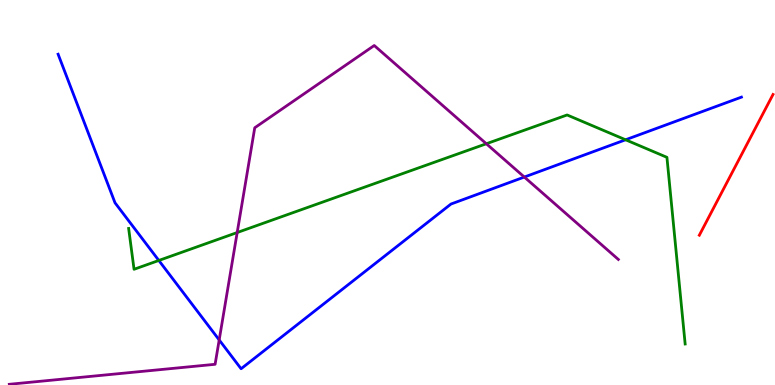[{'lines': ['blue', 'red'], 'intersections': []}, {'lines': ['green', 'red'], 'intersections': []}, {'lines': ['purple', 'red'], 'intersections': []}, {'lines': ['blue', 'green'], 'intersections': [{'x': 2.05, 'y': 3.23}, {'x': 8.07, 'y': 6.37}]}, {'lines': ['blue', 'purple'], 'intersections': [{'x': 2.83, 'y': 1.17}, {'x': 6.77, 'y': 5.4}]}, {'lines': ['green', 'purple'], 'intersections': [{'x': 3.06, 'y': 3.96}, {'x': 6.28, 'y': 6.27}]}]